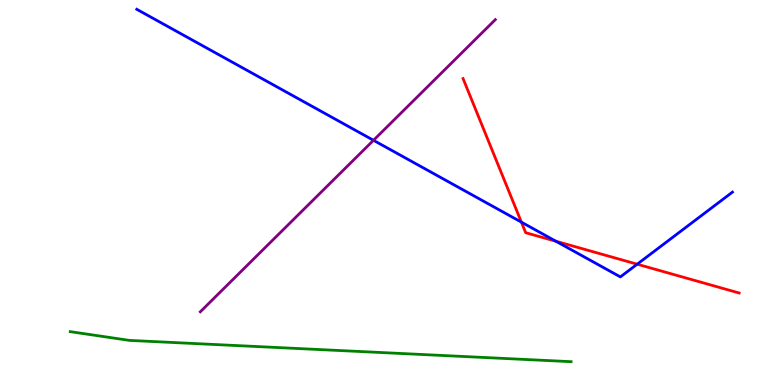[{'lines': ['blue', 'red'], 'intersections': [{'x': 6.73, 'y': 4.23}, {'x': 7.17, 'y': 3.73}, {'x': 8.22, 'y': 3.14}]}, {'lines': ['green', 'red'], 'intersections': []}, {'lines': ['purple', 'red'], 'intersections': []}, {'lines': ['blue', 'green'], 'intersections': []}, {'lines': ['blue', 'purple'], 'intersections': [{'x': 4.82, 'y': 6.36}]}, {'lines': ['green', 'purple'], 'intersections': []}]